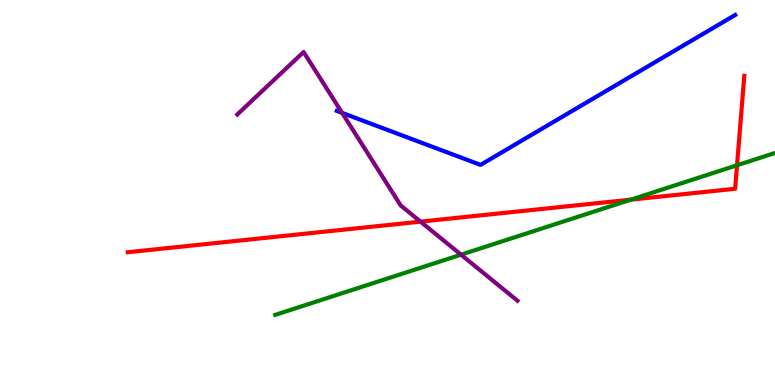[{'lines': ['blue', 'red'], 'intersections': []}, {'lines': ['green', 'red'], 'intersections': [{'x': 8.14, 'y': 4.81}, {'x': 9.51, 'y': 5.71}]}, {'lines': ['purple', 'red'], 'intersections': [{'x': 5.43, 'y': 4.24}]}, {'lines': ['blue', 'green'], 'intersections': []}, {'lines': ['blue', 'purple'], 'intersections': [{'x': 4.41, 'y': 7.07}]}, {'lines': ['green', 'purple'], 'intersections': [{'x': 5.95, 'y': 3.38}]}]